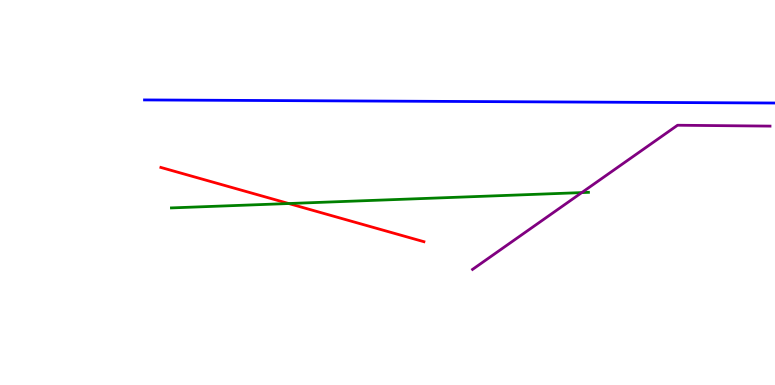[{'lines': ['blue', 'red'], 'intersections': []}, {'lines': ['green', 'red'], 'intersections': [{'x': 3.73, 'y': 4.71}]}, {'lines': ['purple', 'red'], 'intersections': []}, {'lines': ['blue', 'green'], 'intersections': []}, {'lines': ['blue', 'purple'], 'intersections': []}, {'lines': ['green', 'purple'], 'intersections': [{'x': 7.51, 'y': 5.0}]}]